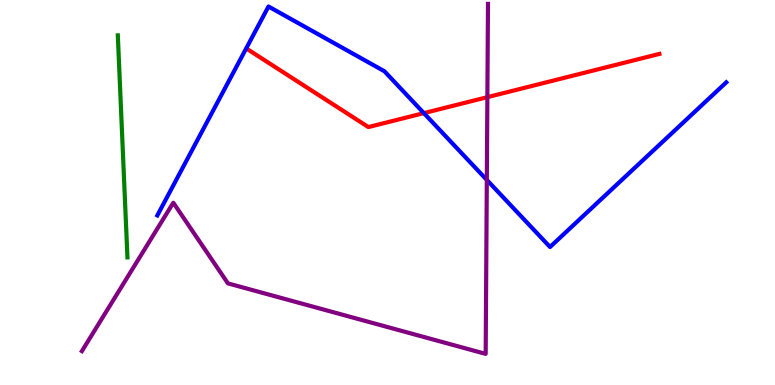[{'lines': ['blue', 'red'], 'intersections': [{'x': 5.47, 'y': 7.06}]}, {'lines': ['green', 'red'], 'intersections': []}, {'lines': ['purple', 'red'], 'intersections': [{'x': 6.29, 'y': 7.48}]}, {'lines': ['blue', 'green'], 'intersections': []}, {'lines': ['blue', 'purple'], 'intersections': [{'x': 6.28, 'y': 5.33}]}, {'lines': ['green', 'purple'], 'intersections': []}]